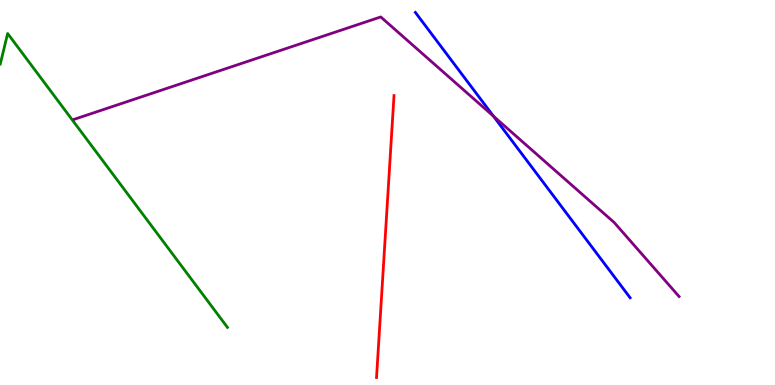[{'lines': ['blue', 'red'], 'intersections': []}, {'lines': ['green', 'red'], 'intersections': []}, {'lines': ['purple', 'red'], 'intersections': []}, {'lines': ['blue', 'green'], 'intersections': []}, {'lines': ['blue', 'purple'], 'intersections': [{'x': 6.37, 'y': 6.98}]}, {'lines': ['green', 'purple'], 'intersections': []}]